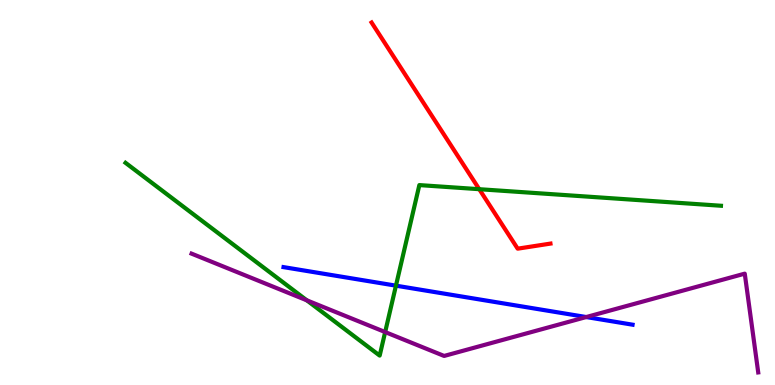[{'lines': ['blue', 'red'], 'intersections': []}, {'lines': ['green', 'red'], 'intersections': [{'x': 6.18, 'y': 5.09}]}, {'lines': ['purple', 'red'], 'intersections': []}, {'lines': ['blue', 'green'], 'intersections': [{'x': 5.11, 'y': 2.58}]}, {'lines': ['blue', 'purple'], 'intersections': [{'x': 7.56, 'y': 1.77}]}, {'lines': ['green', 'purple'], 'intersections': [{'x': 3.96, 'y': 2.2}, {'x': 4.97, 'y': 1.38}]}]